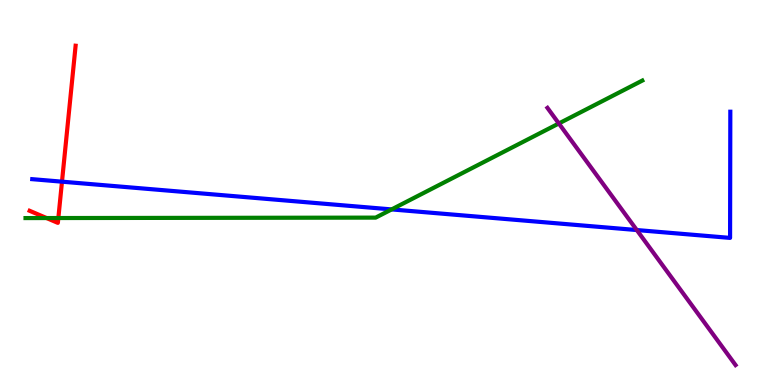[{'lines': ['blue', 'red'], 'intersections': [{'x': 0.8, 'y': 5.28}]}, {'lines': ['green', 'red'], 'intersections': [{'x': 0.601, 'y': 4.34}, {'x': 0.753, 'y': 4.34}]}, {'lines': ['purple', 'red'], 'intersections': []}, {'lines': ['blue', 'green'], 'intersections': [{'x': 5.05, 'y': 4.56}]}, {'lines': ['blue', 'purple'], 'intersections': [{'x': 8.22, 'y': 4.02}]}, {'lines': ['green', 'purple'], 'intersections': [{'x': 7.21, 'y': 6.79}]}]